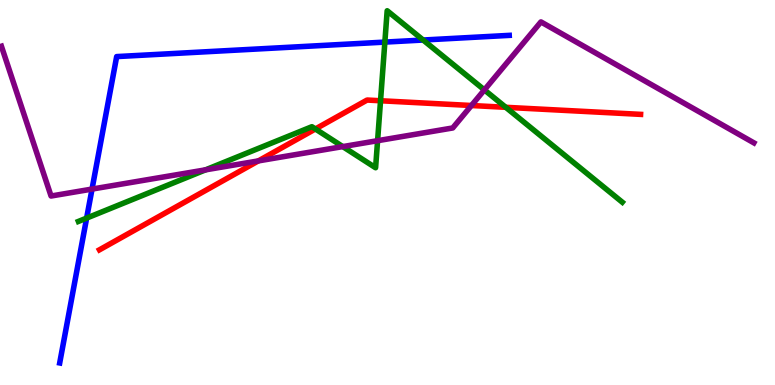[{'lines': ['blue', 'red'], 'intersections': []}, {'lines': ['green', 'red'], 'intersections': [{'x': 4.07, 'y': 6.65}, {'x': 4.91, 'y': 7.38}, {'x': 6.53, 'y': 7.21}]}, {'lines': ['purple', 'red'], 'intersections': [{'x': 3.33, 'y': 5.82}, {'x': 6.08, 'y': 7.26}]}, {'lines': ['blue', 'green'], 'intersections': [{'x': 1.12, 'y': 4.34}, {'x': 4.97, 'y': 8.91}, {'x': 5.46, 'y': 8.96}]}, {'lines': ['blue', 'purple'], 'intersections': [{'x': 1.19, 'y': 5.09}]}, {'lines': ['green', 'purple'], 'intersections': [{'x': 2.65, 'y': 5.59}, {'x': 4.42, 'y': 6.19}, {'x': 4.87, 'y': 6.35}, {'x': 6.25, 'y': 7.66}]}]